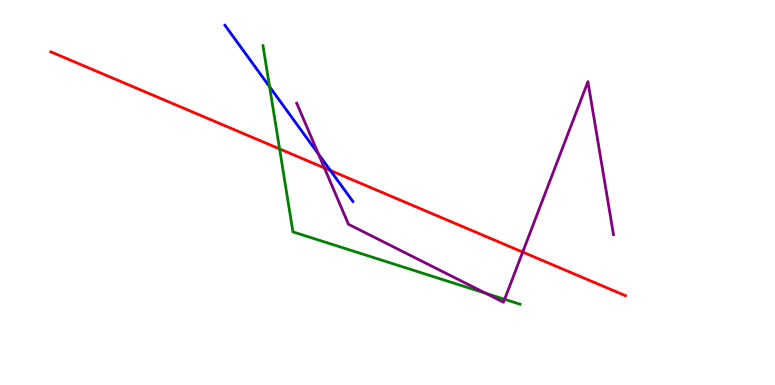[{'lines': ['blue', 'red'], 'intersections': [{'x': 4.26, 'y': 5.57}]}, {'lines': ['green', 'red'], 'intersections': [{'x': 3.61, 'y': 6.13}]}, {'lines': ['purple', 'red'], 'intersections': [{'x': 4.19, 'y': 5.64}, {'x': 6.74, 'y': 3.45}]}, {'lines': ['blue', 'green'], 'intersections': [{'x': 3.48, 'y': 7.75}]}, {'lines': ['blue', 'purple'], 'intersections': [{'x': 4.11, 'y': 6.0}]}, {'lines': ['green', 'purple'], 'intersections': [{'x': 6.27, 'y': 2.38}, {'x': 6.51, 'y': 2.23}]}]